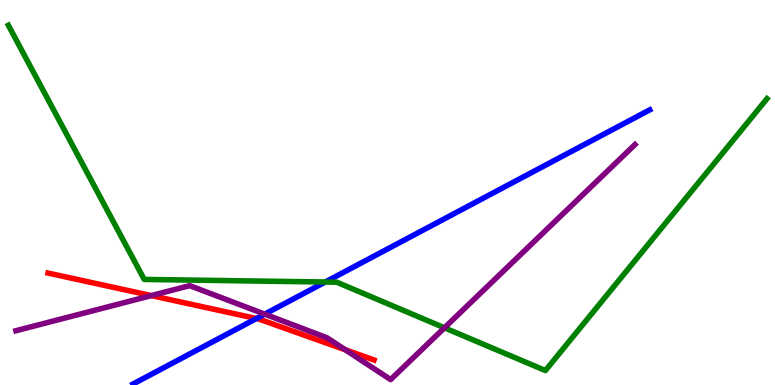[{'lines': ['blue', 'red'], 'intersections': [{'x': 3.31, 'y': 1.73}]}, {'lines': ['green', 'red'], 'intersections': []}, {'lines': ['purple', 'red'], 'intersections': [{'x': 1.95, 'y': 2.32}, {'x': 4.45, 'y': 0.916}]}, {'lines': ['blue', 'green'], 'intersections': [{'x': 4.2, 'y': 2.67}]}, {'lines': ['blue', 'purple'], 'intersections': [{'x': 3.42, 'y': 1.84}]}, {'lines': ['green', 'purple'], 'intersections': [{'x': 5.74, 'y': 1.49}]}]